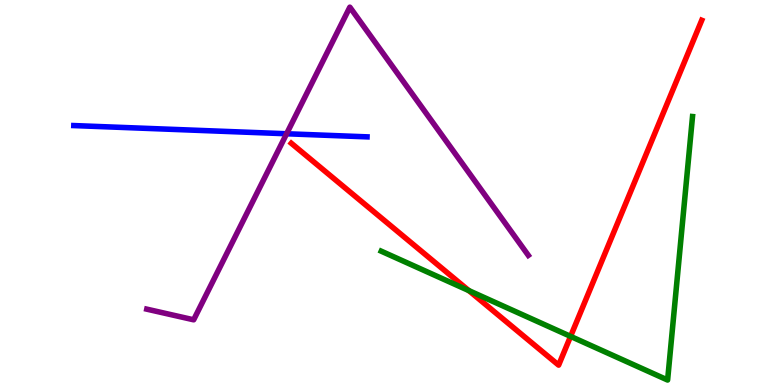[{'lines': ['blue', 'red'], 'intersections': []}, {'lines': ['green', 'red'], 'intersections': [{'x': 6.05, 'y': 2.45}, {'x': 7.36, 'y': 1.26}]}, {'lines': ['purple', 'red'], 'intersections': []}, {'lines': ['blue', 'green'], 'intersections': []}, {'lines': ['blue', 'purple'], 'intersections': [{'x': 3.7, 'y': 6.53}]}, {'lines': ['green', 'purple'], 'intersections': []}]